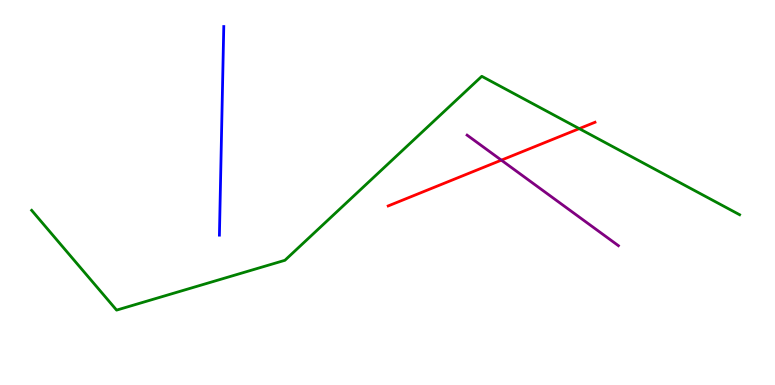[{'lines': ['blue', 'red'], 'intersections': []}, {'lines': ['green', 'red'], 'intersections': [{'x': 7.47, 'y': 6.66}]}, {'lines': ['purple', 'red'], 'intersections': [{'x': 6.47, 'y': 5.84}]}, {'lines': ['blue', 'green'], 'intersections': []}, {'lines': ['blue', 'purple'], 'intersections': []}, {'lines': ['green', 'purple'], 'intersections': []}]